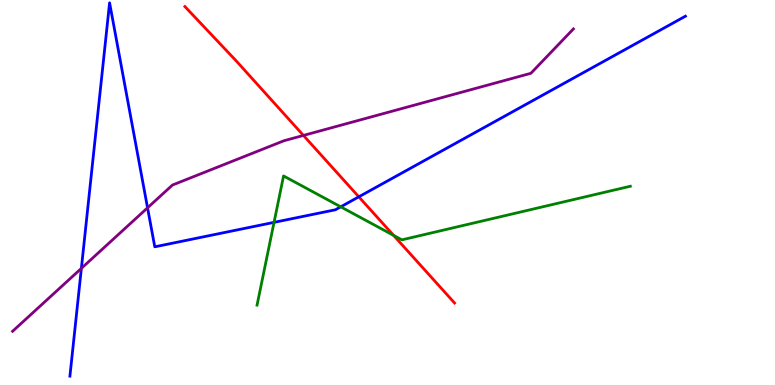[{'lines': ['blue', 'red'], 'intersections': [{'x': 4.63, 'y': 4.89}]}, {'lines': ['green', 'red'], 'intersections': [{'x': 5.08, 'y': 3.89}]}, {'lines': ['purple', 'red'], 'intersections': [{'x': 3.92, 'y': 6.48}]}, {'lines': ['blue', 'green'], 'intersections': [{'x': 3.54, 'y': 4.22}, {'x': 4.4, 'y': 4.63}]}, {'lines': ['blue', 'purple'], 'intersections': [{'x': 1.05, 'y': 3.03}, {'x': 1.9, 'y': 4.6}]}, {'lines': ['green', 'purple'], 'intersections': []}]